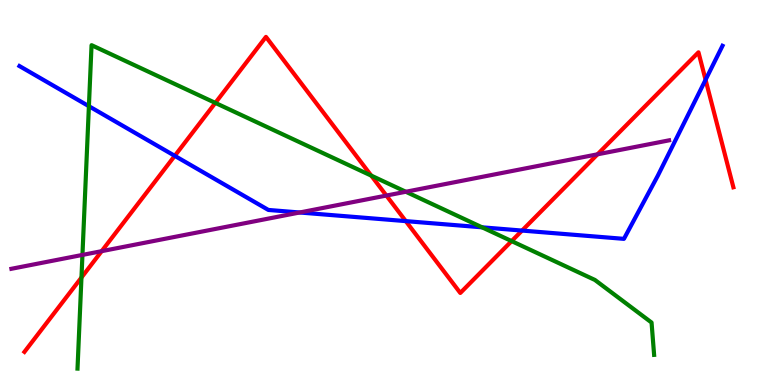[{'lines': ['blue', 'red'], 'intersections': [{'x': 2.25, 'y': 5.95}, {'x': 5.24, 'y': 4.26}, {'x': 6.74, 'y': 4.01}, {'x': 9.1, 'y': 7.93}]}, {'lines': ['green', 'red'], 'intersections': [{'x': 1.05, 'y': 2.79}, {'x': 2.78, 'y': 7.33}, {'x': 4.79, 'y': 5.44}, {'x': 6.6, 'y': 3.74}]}, {'lines': ['purple', 'red'], 'intersections': [{'x': 1.31, 'y': 3.48}, {'x': 4.99, 'y': 4.92}, {'x': 7.71, 'y': 5.99}]}, {'lines': ['blue', 'green'], 'intersections': [{'x': 1.15, 'y': 7.24}, {'x': 6.22, 'y': 4.1}]}, {'lines': ['blue', 'purple'], 'intersections': [{'x': 3.87, 'y': 4.48}]}, {'lines': ['green', 'purple'], 'intersections': [{'x': 1.06, 'y': 3.38}, {'x': 5.24, 'y': 5.02}]}]